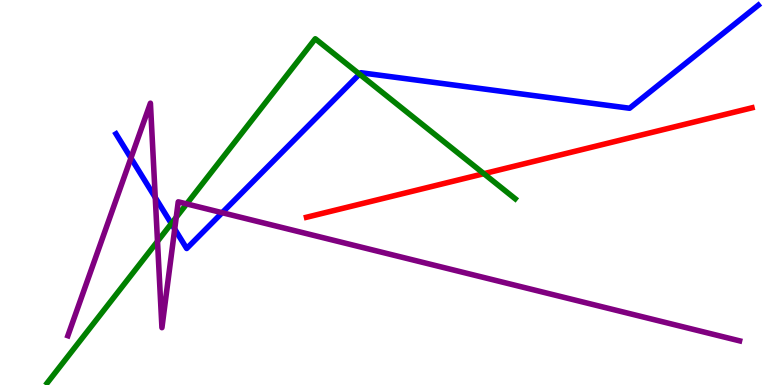[{'lines': ['blue', 'red'], 'intersections': []}, {'lines': ['green', 'red'], 'intersections': [{'x': 6.24, 'y': 5.49}]}, {'lines': ['purple', 'red'], 'intersections': []}, {'lines': ['blue', 'green'], 'intersections': [{'x': 2.21, 'y': 4.19}, {'x': 4.64, 'y': 8.07}]}, {'lines': ['blue', 'purple'], 'intersections': [{'x': 1.69, 'y': 5.89}, {'x': 2.0, 'y': 4.87}, {'x': 2.25, 'y': 4.05}, {'x': 2.87, 'y': 4.48}]}, {'lines': ['green', 'purple'], 'intersections': [{'x': 2.03, 'y': 3.73}, {'x': 2.27, 'y': 4.36}, {'x': 2.41, 'y': 4.7}]}]